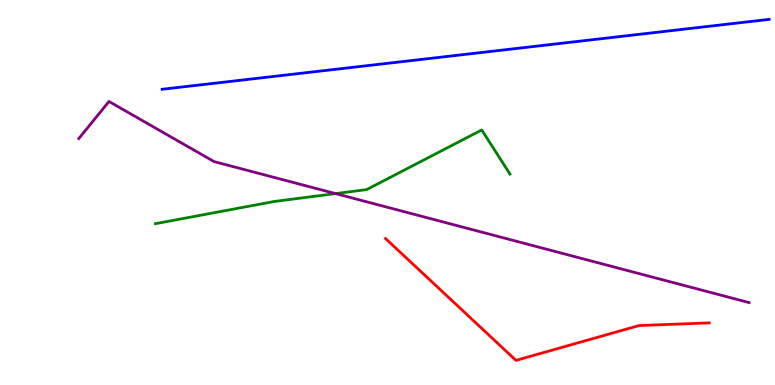[{'lines': ['blue', 'red'], 'intersections': []}, {'lines': ['green', 'red'], 'intersections': []}, {'lines': ['purple', 'red'], 'intersections': []}, {'lines': ['blue', 'green'], 'intersections': []}, {'lines': ['blue', 'purple'], 'intersections': []}, {'lines': ['green', 'purple'], 'intersections': [{'x': 4.33, 'y': 4.97}]}]